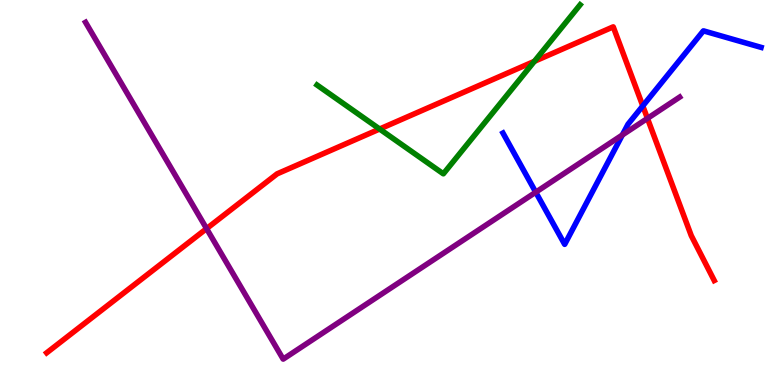[{'lines': ['blue', 'red'], 'intersections': [{'x': 8.29, 'y': 7.25}]}, {'lines': ['green', 'red'], 'intersections': [{'x': 4.9, 'y': 6.65}, {'x': 6.9, 'y': 8.41}]}, {'lines': ['purple', 'red'], 'intersections': [{'x': 2.67, 'y': 4.06}, {'x': 8.35, 'y': 6.92}]}, {'lines': ['blue', 'green'], 'intersections': []}, {'lines': ['blue', 'purple'], 'intersections': [{'x': 6.91, 'y': 5.01}, {'x': 8.03, 'y': 6.49}]}, {'lines': ['green', 'purple'], 'intersections': []}]